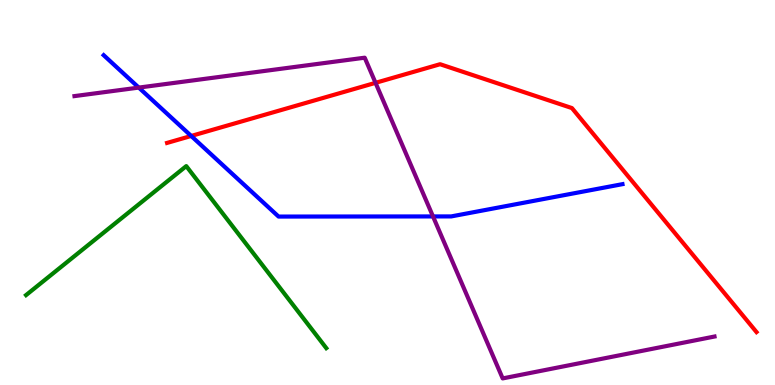[{'lines': ['blue', 'red'], 'intersections': [{'x': 2.47, 'y': 6.47}]}, {'lines': ['green', 'red'], 'intersections': []}, {'lines': ['purple', 'red'], 'intersections': [{'x': 4.85, 'y': 7.85}]}, {'lines': ['blue', 'green'], 'intersections': []}, {'lines': ['blue', 'purple'], 'intersections': [{'x': 1.79, 'y': 7.72}, {'x': 5.59, 'y': 4.38}]}, {'lines': ['green', 'purple'], 'intersections': []}]